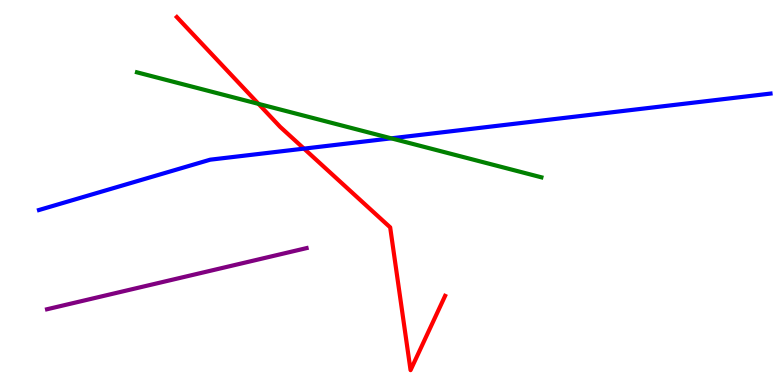[{'lines': ['blue', 'red'], 'intersections': [{'x': 3.92, 'y': 6.14}]}, {'lines': ['green', 'red'], 'intersections': [{'x': 3.34, 'y': 7.3}]}, {'lines': ['purple', 'red'], 'intersections': []}, {'lines': ['blue', 'green'], 'intersections': [{'x': 5.05, 'y': 6.41}]}, {'lines': ['blue', 'purple'], 'intersections': []}, {'lines': ['green', 'purple'], 'intersections': []}]